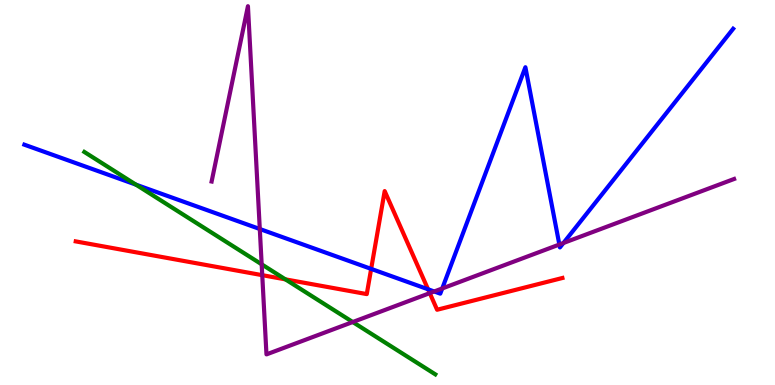[{'lines': ['blue', 'red'], 'intersections': [{'x': 4.79, 'y': 3.02}, {'x': 5.52, 'y': 2.49}]}, {'lines': ['green', 'red'], 'intersections': [{'x': 3.68, 'y': 2.74}]}, {'lines': ['purple', 'red'], 'intersections': [{'x': 3.38, 'y': 2.85}, {'x': 5.55, 'y': 2.39}]}, {'lines': ['blue', 'green'], 'intersections': [{'x': 1.75, 'y': 5.2}]}, {'lines': ['blue', 'purple'], 'intersections': [{'x': 3.35, 'y': 4.05}, {'x': 5.6, 'y': 2.43}, {'x': 5.71, 'y': 2.51}, {'x': 7.22, 'y': 3.65}, {'x': 7.27, 'y': 3.69}]}, {'lines': ['green', 'purple'], 'intersections': [{'x': 3.38, 'y': 3.13}, {'x': 4.55, 'y': 1.64}]}]